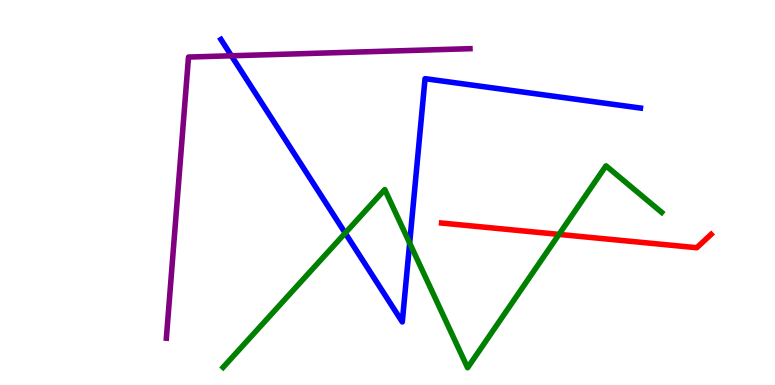[{'lines': ['blue', 'red'], 'intersections': []}, {'lines': ['green', 'red'], 'intersections': [{'x': 7.21, 'y': 3.91}]}, {'lines': ['purple', 'red'], 'intersections': []}, {'lines': ['blue', 'green'], 'intersections': [{'x': 4.45, 'y': 3.95}, {'x': 5.29, 'y': 3.69}]}, {'lines': ['blue', 'purple'], 'intersections': [{'x': 2.99, 'y': 8.55}]}, {'lines': ['green', 'purple'], 'intersections': []}]